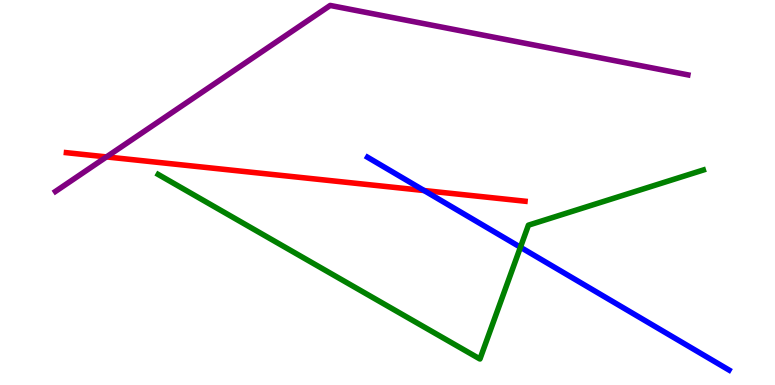[{'lines': ['blue', 'red'], 'intersections': [{'x': 5.47, 'y': 5.05}]}, {'lines': ['green', 'red'], 'intersections': []}, {'lines': ['purple', 'red'], 'intersections': [{'x': 1.37, 'y': 5.92}]}, {'lines': ['blue', 'green'], 'intersections': [{'x': 6.72, 'y': 3.58}]}, {'lines': ['blue', 'purple'], 'intersections': []}, {'lines': ['green', 'purple'], 'intersections': []}]